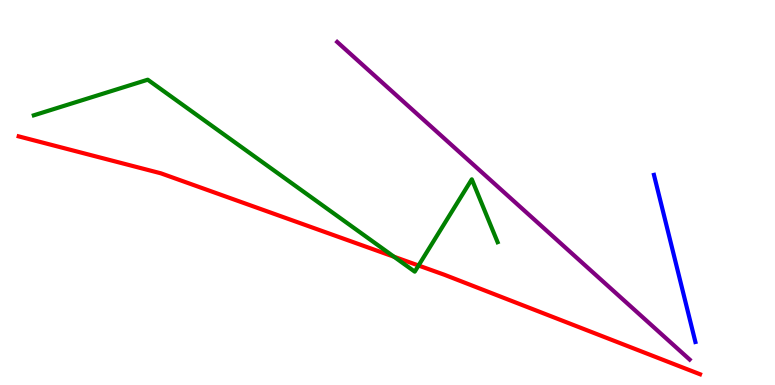[{'lines': ['blue', 'red'], 'intersections': []}, {'lines': ['green', 'red'], 'intersections': [{'x': 5.08, 'y': 3.33}, {'x': 5.4, 'y': 3.1}]}, {'lines': ['purple', 'red'], 'intersections': []}, {'lines': ['blue', 'green'], 'intersections': []}, {'lines': ['blue', 'purple'], 'intersections': []}, {'lines': ['green', 'purple'], 'intersections': []}]